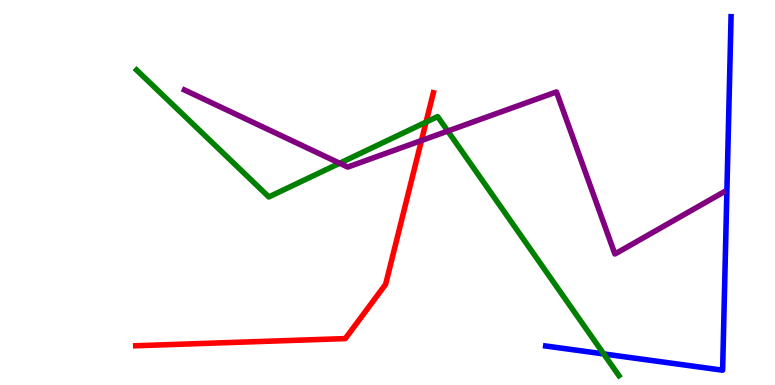[{'lines': ['blue', 'red'], 'intersections': []}, {'lines': ['green', 'red'], 'intersections': [{'x': 5.5, 'y': 6.83}]}, {'lines': ['purple', 'red'], 'intersections': [{'x': 5.44, 'y': 6.35}]}, {'lines': ['blue', 'green'], 'intersections': [{'x': 7.79, 'y': 0.807}]}, {'lines': ['blue', 'purple'], 'intersections': []}, {'lines': ['green', 'purple'], 'intersections': [{'x': 4.38, 'y': 5.76}, {'x': 5.78, 'y': 6.6}]}]